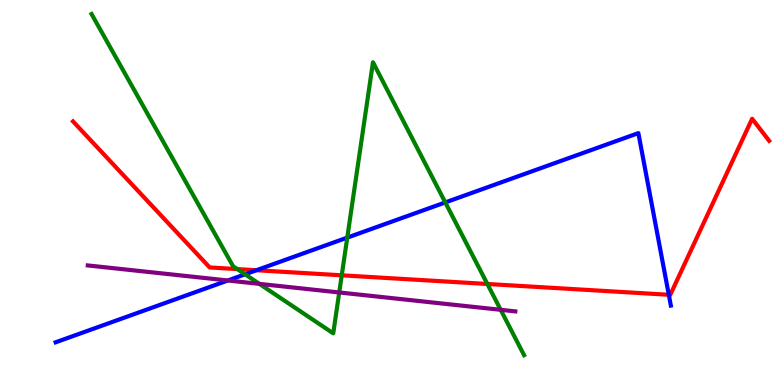[{'lines': ['blue', 'red'], 'intersections': [{'x': 3.31, 'y': 2.98}, {'x': 8.63, 'y': 2.34}]}, {'lines': ['green', 'red'], 'intersections': [{'x': 3.06, 'y': 3.01}, {'x': 4.41, 'y': 2.85}, {'x': 6.29, 'y': 2.62}]}, {'lines': ['purple', 'red'], 'intersections': []}, {'lines': ['blue', 'green'], 'intersections': [{'x': 3.16, 'y': 2.88}, {'x': 4.48, 'y': 3.83}, {'x': 5.75, 'y': 4.74}]}, {'lines': ['blue', 'purple'], 'intersections': [{'x': 2.94, 'y': 2.71}]}, {'lines': ['green', 'purple'], 'intersections': [{'x': 3.35, 'y': 2.63}, {'x': 4.38, 'y': 2.4}, {'x': 6.46, 'y': 1.95}]}]